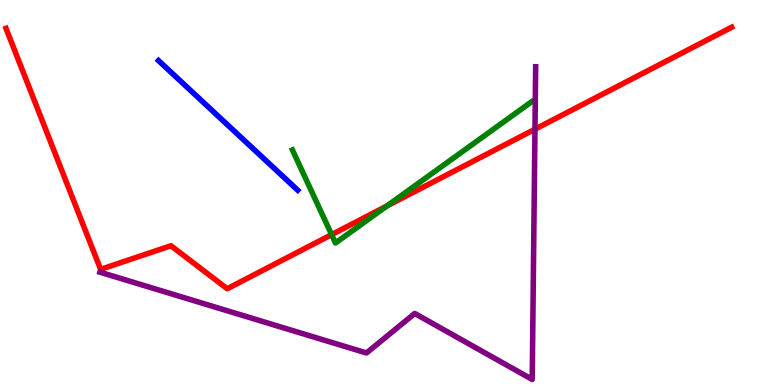[{'lines': ['blue', 'red'], 'intersections': []}, {'lines': ['green', 'red'], 'intersections': [{'x': 4.28, 'y': 3.91}, {'x': 4.99, 'y': 4.65}]}, {'lines': ['purple', 'red'], 'intersections': [{'x': 6.9, 'y': 6.64}]}, {'lines': ['blue', 'green'], 'intersections': []}, {'lines': ['blue', 'purple'], 'intersections': []}, {'lines': ['green', 'purple'], 'intersections': []}]